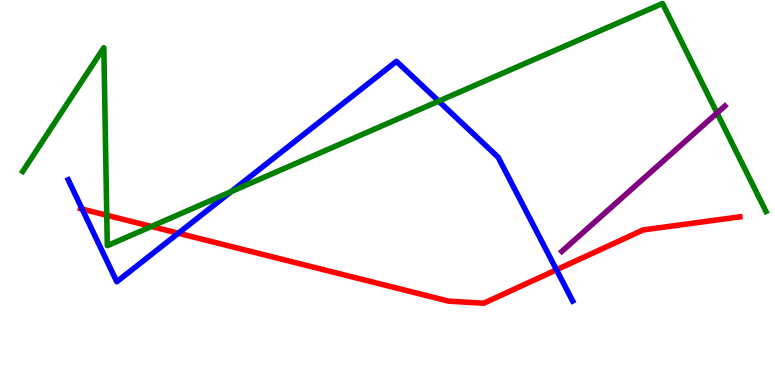[{'lines': ['blue', 'red'], 'intersections': [{'x': 1.06, 'y': 4.57}, {'x': 2.3, 'y': 3.94}, {'x': 7.18, 'y': 2.99}]}, {'lines': ['green', 'red'], 'intersections': [{'x': 1.38, 'y': 4.41}, {'x': 1.95, 'y': 4.12}]}, {'lines': ['purple', 'red'], 'intersections': []}, {'lines': ['blue', 'green'], 'intersections': [{'x': 2.98, 'y': 5.02}, {'x': 5.66, 'y': 7.37}]}, {'lines': ['blue', 'purple'], 'intersections': []}, {'lines': ['green', 'purple'], 'intersections': [{'x': 9.25, 'y': 7.06}]}]